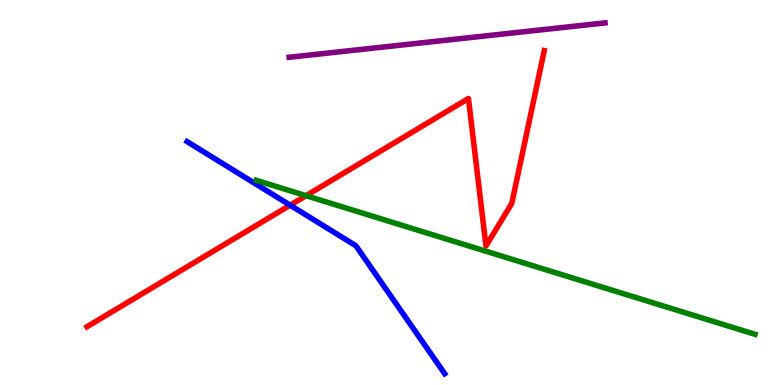[{'lines': ['blue', 'red'], 'intersections': [{'x': 3.74, 'y': 4.67}]}, {'lines': ['green', 'red'], 'intersections': [{'x': 3.95, 'y': 4.92}]}, {'lines': ['purple', 'red'], 'intersections': []}, {'lines': ['blue', 'green'], 'intersections': []}, {'lines': ['blue', 'purple'], 'intersections': []}, {'lines': ['green', 'purple'], 'intersections': []}]